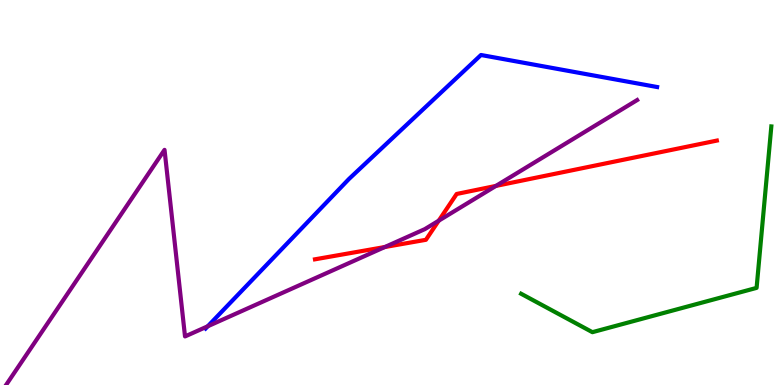[{'lines': ['blue', 'red'], 'intersections': []}, {'lines': ['green', 'red'], 'intersections': []}, {'lines': ['purple', 'red'], 'intersections': [{'x': 4.97, 'y': 3.58}, {'x': 5.66, 'y': 4.27}, {'x': 6.4, 'y': 5.17}]}, {'lines': ['blue', 'green'], 'intersections': []}, {'lines': ['blue', 'purple'], 'intersections': [{'x': 2.68, 'y': 1.53}]}, {'lines': ['green', 'purple'], 'intersections': []}]